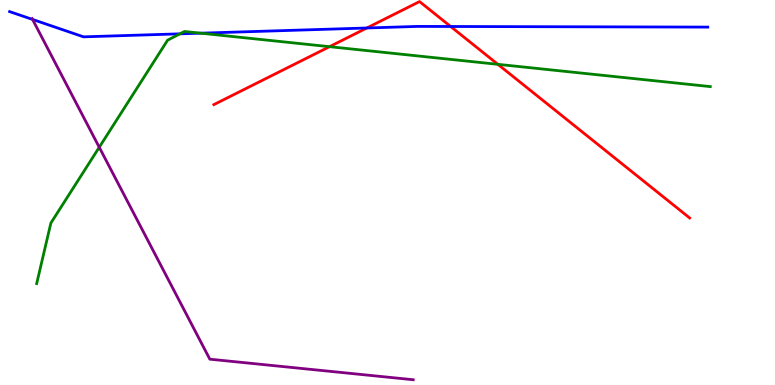[{'lines': ['blue', 'red'], 'intersections': [{'x': 4.73, 'y': 9.27}, {'x': 5.81, 'y': 9.31}]}, {'lines': ['green', 'red'], 'intersections': [{'x': 4.25, 'y': 8.79}, {'x': 6.42, 'y': 8.33}]}, {'lines': ['purple', 'red'], 'intersections': []}, {'lines': ['blue', 'green'], 'intersections': [{'x': 2.32, 'y': 9.12}, {'x': 2.59, 'y': 9.14}]}, {'lines': ['blue', 'purple'], 'intersections': [{'x': 0.42, 'y': 9.5}]}, {'lines': ['green', 'purple'], 'intersections': [{'x': 1.28, 'y': 6.17}]}]